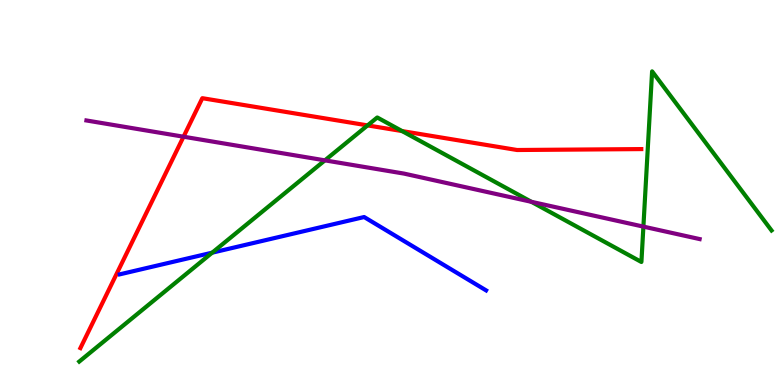[{'lines': ['blue', 'red'], 'intersections': []}, {'lines': ['green', 'red'], 'intersections': [{'x': 4.74, 'y': 6.74}, {'x': 5.19, 'y': 6.6}]}, {'lines': ['purple', 'red'], 'intersections': [{'x': 2.37, 'y': 6.45}]}, {'lines': ['blue', 'green'], 'intersections': [{'x': 2.74, 'y': 3.44}]}, {'lines': ['blue', 'purple'], 'intersections': []}, {'lines': ['green', 'purple'], 'intersections': [{'x': 4.19, 'y': 5.83}, {'x': 6.86, 'y': 4.76}, {'x': 8.3, 'y': 4.11}]}]